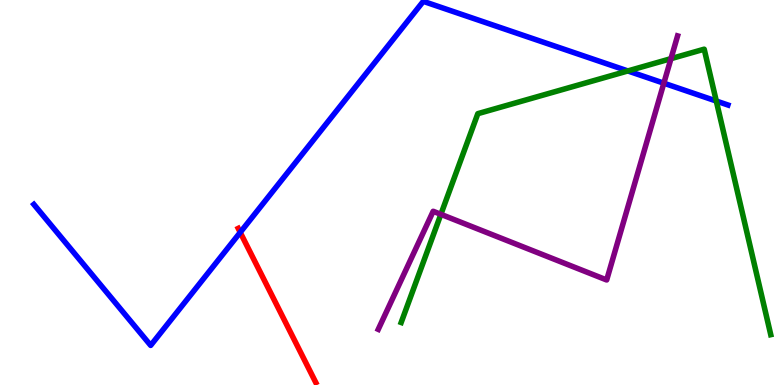[{'lines': ['blue', 'red'], 'intersections': [{'x': 3.1, 'y': 3.96}]}, {'lines': ['green', 'red'], 'intersections': []}, {'lines': ['purple', 'red'], 'intersections': []}, {'lines': ['blue', 'green'], 'intersections': [{'x': 8.1, 'y': 8.16}, {'x': 9.24, 'y': 7.38}]}, {'lines': ['blue', 'purple'], 'intersections': [{'x': 8.57, 'y': 7.84}]}, {'lines': ['green', 'purple'], 'intersections': [{'x': 5.69, 'y': 4.43}, {'x': 8.66, 'y': 8.48}]}]